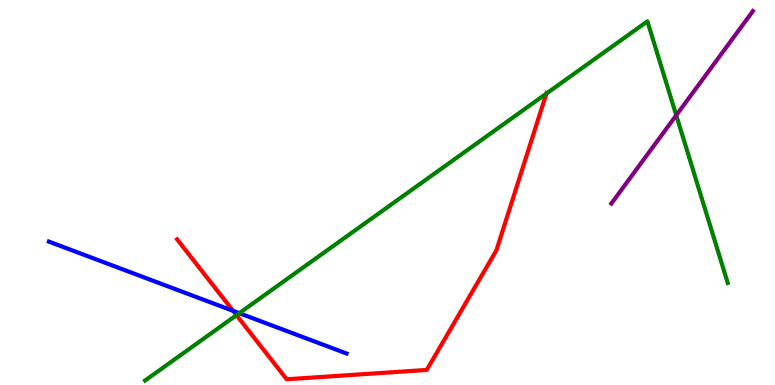[{'lines': ['blue', 'red'], 'intersections': [{'x': 3.01, 'y': 1.93}]}, {'lines': ['green', 'red'], 'intersections': [{'x': 3.05, 'y': 1.81}, {'x': 7.05, 'y': 7.57}]}, {'lines': ['purple', 'red'], 'intersections': []}, {'lines': ['blue', 'green'], 'intersections': [{'x': 3.09, 'y': 1.87}]}, {'lines': ['blue', 'purple'], 'intersections': []}, {'lines': ['green', 'purple'], 'intersections': [{'x': 8.73, 'y': 7.01}]}]